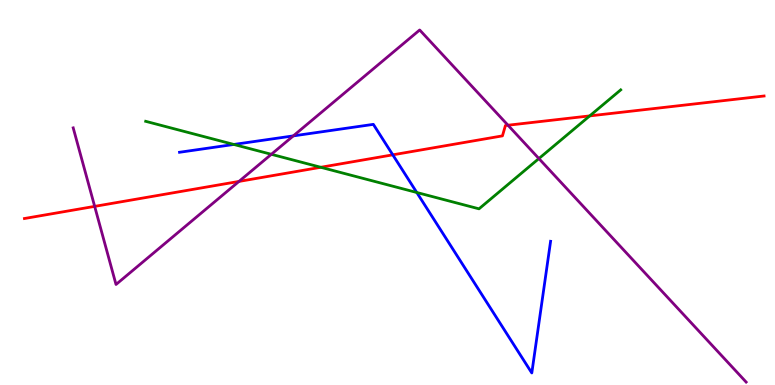[{'lines': ['blue', 'red'], 'intersections': [{'x': 5.07, 'y': 5.98}]}, {'lines': ['green', 'red'], 'intersections': [{'x': 4.14, 'y': 5.65}, {'x': 7.61, 'y': 6.99}]}, {'lines': ['purple', 'red'], 'intersections': [{'x': 1.22, 'y': 4.64}, {'x': 3.08, 'y': 5.29}, {'x': 6.55, 'y': 6.75}]}, {'lines': ['blue', 'green'], 'intersections': [{'x': 3.02, 'y': 6.25}, {'x': 5.38, 'y': 5.0}]}, {'lines': ['blue', 'purple'], 'intersections': [{'x': 3.78, 'y': 6.47}]}, {'lines': ['green', 'purple'], 'intersections': [{'x': 3.5, 'y': 5.99}, {'x': 6.95, 'y': 5.88}]}]